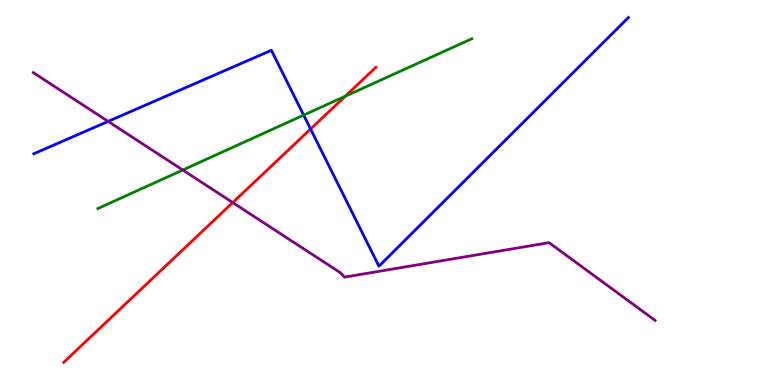[{'lines': ['blue', 'red'], 'intersections': [{'x': 4.01, 'y': 6.65}]}, {'lines': ['green', 'red'], 'intersections': [{'x': 4.46, 'y': 7.5}]}, {'lines': ['purple', 'red'], 'intersections': [{'x': 3.0, 'y': 4.74}]}, {'lines': ['blue', 'green'], 'intersections': [{'x': 3.92, 'y': 7.01}]}, {'lines': ['blue', 'purple'], 'intersections': [{'x': 1.4, 'y': 6.85}]}, {'lines': ['green', 'purple'], 'intersections': [{'x': 2.36, 'y': 5.58}]}]